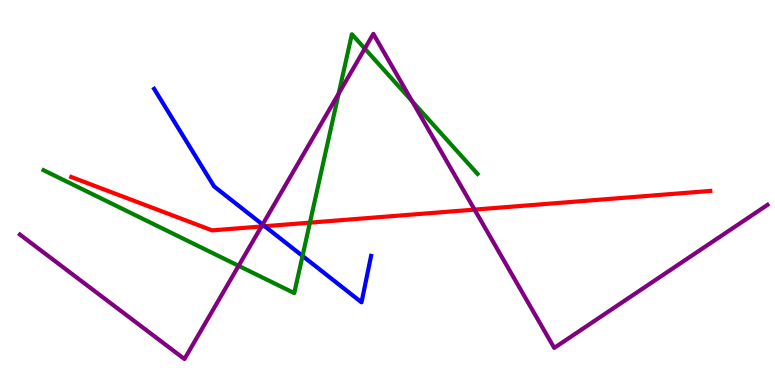[{'lines': ['blue', 'red'], 'intersections': [{'x': 3.42, 'y': 4.12}]}, {'lines': ['green', 'red'], 'intersections': [{'x': 4.0, 'y': 4.22}]}, {'lines': ['purple', 'red'], 'intersections': [{'x': 3.37, 'y': 4.12}, {'x': 6.12, 'y': 4.56}]}, {'lines': ['blue', 'green'], 'intersections': [{'x': 3.9, 'y': 3.35}]}, {'lines': ['blue', 'purple'], 'intersections': [{'x': 3.39, 'y': 4.17}]}, {'lines': ['green', 'purple'], 'intersections': [{'x': 3.08, 'y': 3.1}, {'x': 4.37, 'y': 7.57}, {'x': 4.71, 'y': 8.74}, {'x': 5.32, 'y': 7.37}]}]